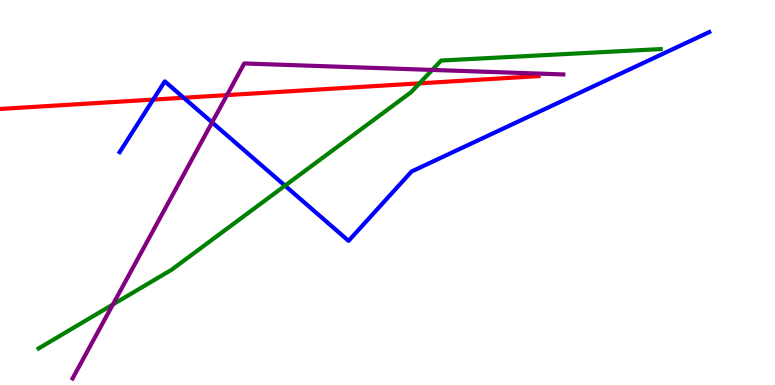[{'lines': ['blue', 'red'], 'intersections': [{'x': 1.98, 'y': 7.41}, {'x': 2.37, 'y': 7.46}]}, {'lines': ['green', 'red'], 'intersections': [{'x': 5.41, 'y': 7.83}]}, {'lines': ['purple', 'red'], 'intersections': [{'x': 2.93, 'y': 7.53}]}, {'lines': ['blue', 'green'], 'intersections': [{'x': 3.68, 'y': 5.18}]}, {'lines': ['blue', 'purple'], 'intersections': [{'x': 2.74, 'y': 6.82}]}, {'lines': ['green', 'purple'], 'intersections': [{'x': 1.46, 'y': 2.09}, {'x': 5.58, 'y': 8.18}]}]